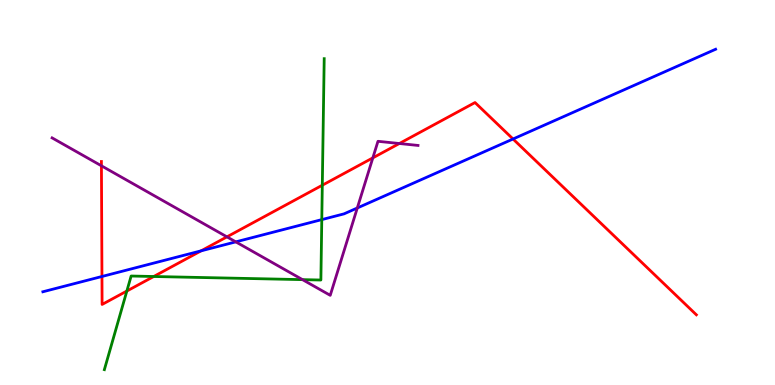[{'lines': ['blue', 'red'], 'intersections': [{'x': 1.32, 'y': 2.82}, {'x': 2.6, 'y': 3.48}, {'x': 6.62, 'y': 6.39}]}, {'lines': ['green', 'red'], 'intersections': [{'x': 1.64, 'y': 2.44}, {'x': 1.98, 'y': 2.82}, {'x': 4.16, 'y': 5.19}]}, {'lines': ['purple', 'red'], 'intersections': [{'x': 1.31, 'y': 5.69}, {'x': 2.93, 'y': 3.85}, {'x': 4.81, 'y': 5.9}, {'x': 5.15, 'y': 6.27}]}, {'lines': ['blue', 'green'], 'intersections': [{'x': 4.15, 'y': 4.3}]}, {'lines': ['blue', 'purple'], 'intersections': [{'x': 3.04, 'y': 3.72}, {'x': 4.61, 'y': 4.6}]}, {'lines': ['green', 'purple'], 'intersections': [{'x': 3.9, 'y': 2.74}]}]